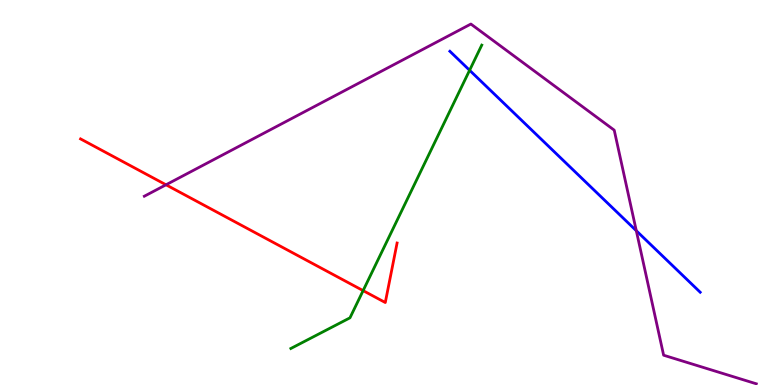[{'lines': ['blue', 'red'], 'intersections': []}, {'lines': ['green', 'red'], 'intersections': [{'x': 4.69, 'y': 2.45}]}, {'lines': ['purple', 'red'], 'intersections': [{'x': 2.14, 'y': 5.2}]}, {'lines': ['blue', 'green'], 'intersections': [{'x': 6.06, 'y': 8.17}]}, {'lines': ['blue', 'purple'], 'intersections': [{'x': 8.21, 'y': 4.01}]}, {'lines': ['green', 'purple'], 'intersections': []}]